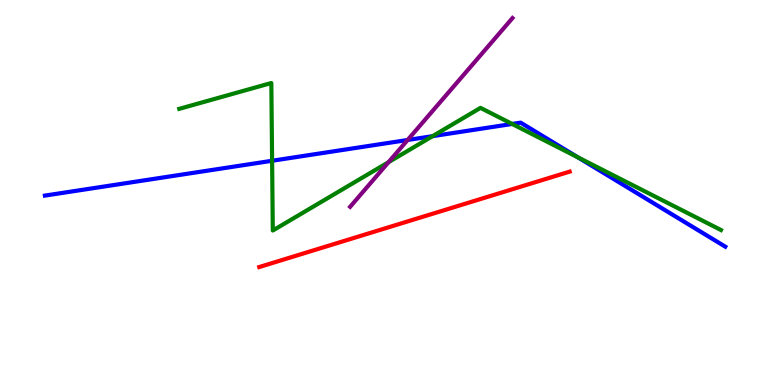[{'lines': ['blue', 'red'], 'intersections': []}, {'lines': ['green', 'red'], 'intersections': []}, {'lines': ['purple', 'red'], 'intersections': []}, {'lines': ['blue', 'green'], 'intersections': [{'x': 3.51, 'y': 5.82}, {'x': 5.58, 'y': 6.46}, {'x': 6.61, 'y': 6.78}, {'x': 7.46, 'y': 5.91}]}, {'lines': ['blue', 'purple'], 'intersections': [{'x': 5.26, 'y': 6.36}]}, {'lines': ['green', 'purple'], 'intersections': [{'x': 5.01, 'y': 5.79}]}]